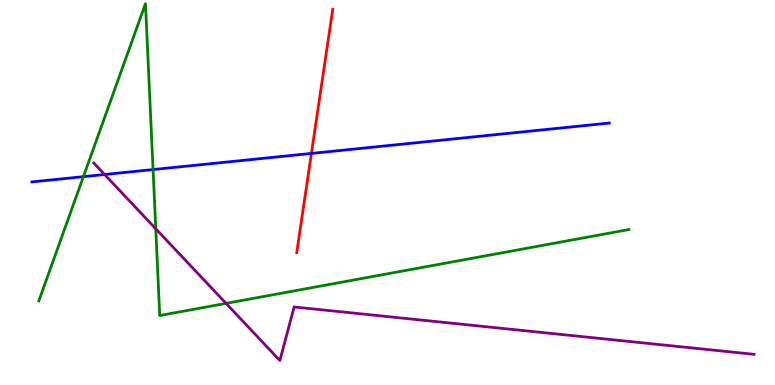[{'lines': ['blue', 'red'], 'intersections': [{'x': 4.02, 'y': 6.01}]}, {'lines': ['green', 'red'], 'intersections': []}, {'lines': ['purple', 'red'], 'intersections': []}, {'lines': ['blue', 'green'], 'intersections': [{'x': 1.08, 'y': 5.41}, {'x': 1.98, 'y': 5.6}]}, {'lines': ['blue', 'purple'], 'intersections': [{'x': 1.35, 'y': 5.47}]}, {'lines': ['green', 'purple'], 'intersections': [{'x': 2.01, 'y': 4.06}, {'x': 2.92, 'y': 2.12}]}]